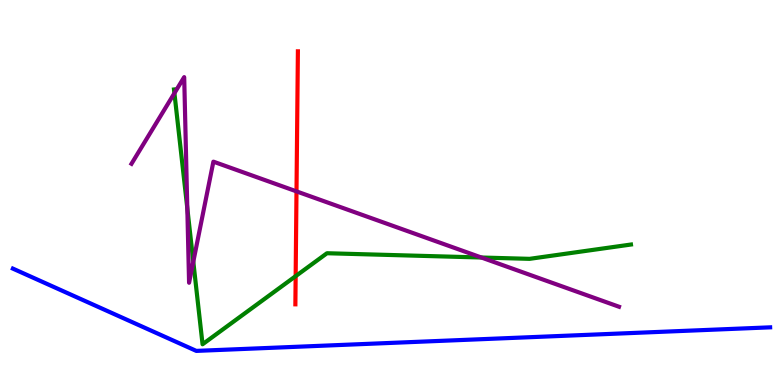[{'lines': ['blue', 'red'], 'intersections': []}, {'lines': ['green', 'red'], 'intersections': [{'x': 3.81, 'y': 2.83}]}, {'lines': ['purple', 'red'], 'intersections': [{'x': 3.83, 'y': 5.03}]}, {'lines': ['blue', 'green'], 'intersections': []}, {'lines': ['blue', 'purple'], 'intersections': []}, {'lines': ['green', 'purple'], 'intersections': [{'x': 2.25, 'y': 7.58}, {'x': 2.42, 'y': 4.59}, {'x': 2.49, 'y': 3.2}, {'x': 6.21, 'y': 3.31}]}]